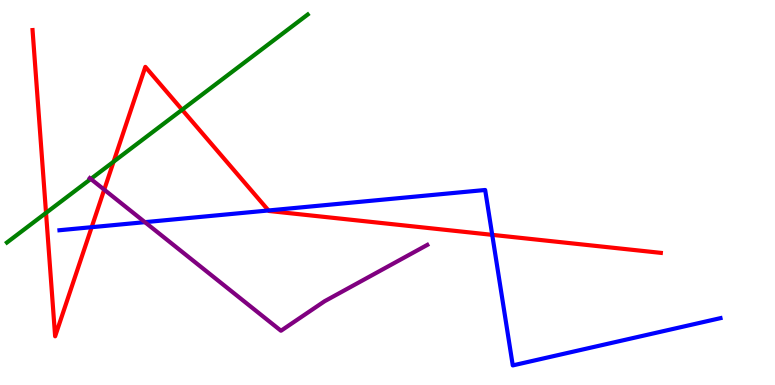[{'lines': ['blue', 'red'], 'intersections': [{'x': 1.18, 'y': 4.1}, {'x': 3.46, 'y': 4.53}, {'x': 6.35, 'y': 3.9}]}, {'lines': ['green', 'red'], 'intersections': [{'x': 0.594, 'y': 4.47}, {'x': 1.47, 'y': 5.8}, {'x': 2.35, 'y': 7.15}]}, {'lines': ['purple', 'red'], 'intersections': [{'x': 1.34, 'y': 5.07}]}, {'lines': ['blue', 'green'], 'intersections': []}, {'lines': ['blue', 'purple'], 'intersections': [{'x': 1.87, 'y': 4.23}]}, {'lines': ['green', 'purple'], 'intersections': [{'x': 1.17, 'y': 5.35}]}]